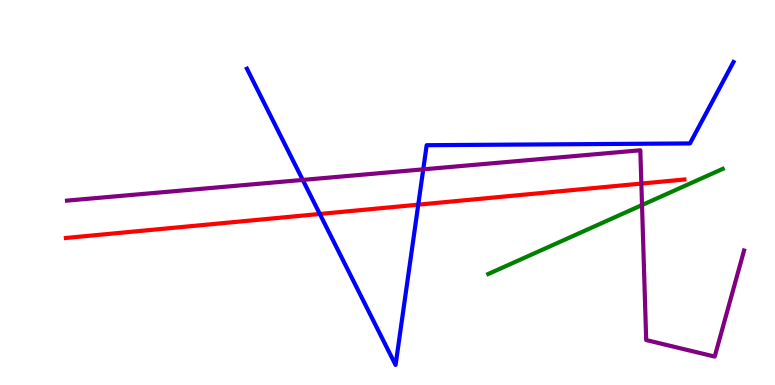[{'lines': ['blue', 'red'], 'intersections': [{'x': 4.13, 'y': 4.44}, {'x': 5.4, 'y': 4.68}]}, {'lines': ['green', 'red'], 'intersections': []}, {'lines': ['purple', 'red'], 'intersections': [{'x': 8.28, 'y': 5.23}]}, {'lines': ['blue', 'green'], 'intersections': []}, {'lines': ['blue', 'purple'], 'intersections': [{'x': 3.91, 'y': 5.33}, {'x': 5.46, 'y': 5.6}]}, {'lines': ['green', 'purple'], 'intersections': [{'x': 8.28, 'y': 4.67}]}]